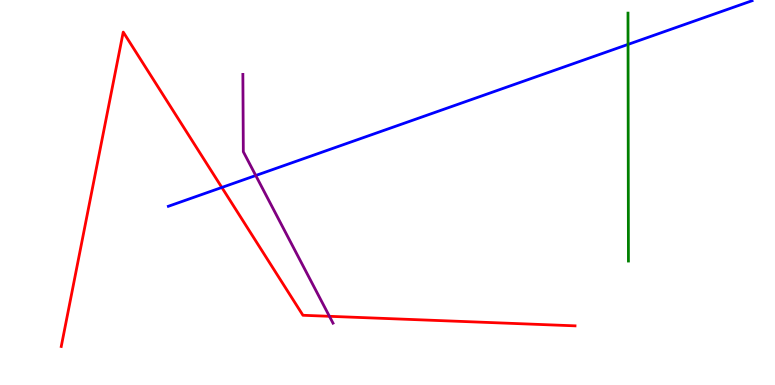[{'lines': ['blue', 'red'], 'intersections': [{'x': 2.86, 'y': 5.13}]}, {'lines': ['green', 'red'], 'intersections': []}, {'lines': ['purple', 'red'], 'intersections': [{'x': 4.25, 'y': 1.78}]}, {'lines': ['blue', 'green'], 'intersections': [{'x': 8.1, 'y': 8.85}]}, {'lines': ['blue', 'purple'], 'intersections': [{'x': 3.3, 'y': 5.44}]}, {'lines': ['green', 'purple'], 'intersections': []}]